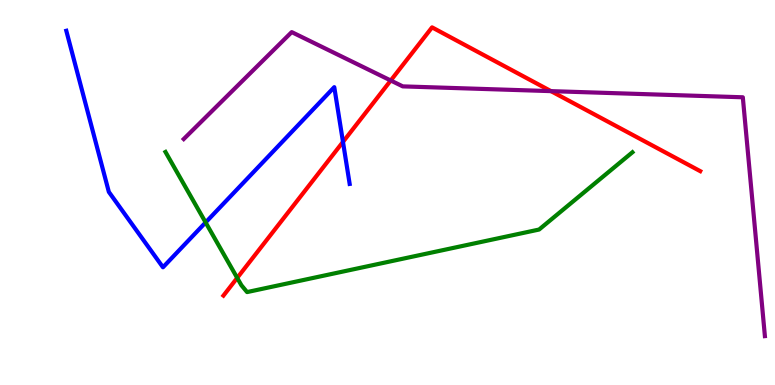[{'lines': ['blue', 'red'], 'intersections': [{'x': 4.43, 'y': 6.31}]}, {'lines': ['green', 'red'], 'intersections': [{'x': 3.06, 'y': 2.78}]}, {'lines': ['purple', 'red'], 'intersections': [{'x': 5.04, 'y': 7.91}, {'x': 7.11, 'y': 7.63}]}, {'lines': ['blue', 'green'], 'intersections': [{'x': 2.65, 'y': 4.22}]}, {'lines': ['blue', 'purple'], 'intersections': []}, {'lines': ['green', 'purple'], 'intersections': []}]